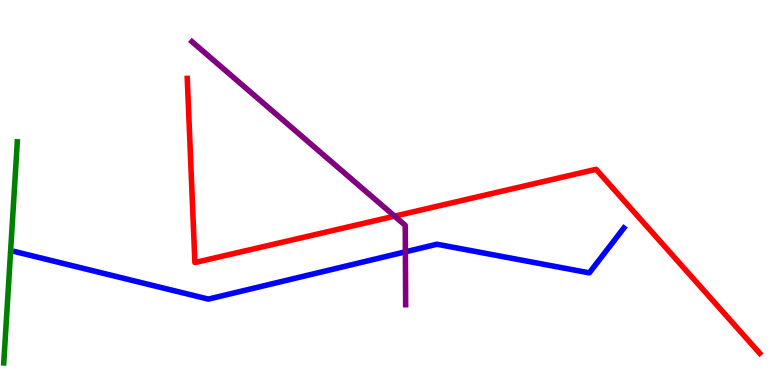[{'lines': ['blue', 'red'], 'intersections': []}, {'lines': ['green', 'red'], 'intersections': []}, {'lines': ['purple', 'red'], 'intersections': [{'x': 5.09, 'y': 4.39}]}, {'lines': ['blue', 'green'], 'intersections': []}, {'lines': ['blue', 'purple'], 'intersections': [{'x': 5.23, 'y': 3.46}]}, {'lines': ['green', 'purple'], 'intersections': []}]